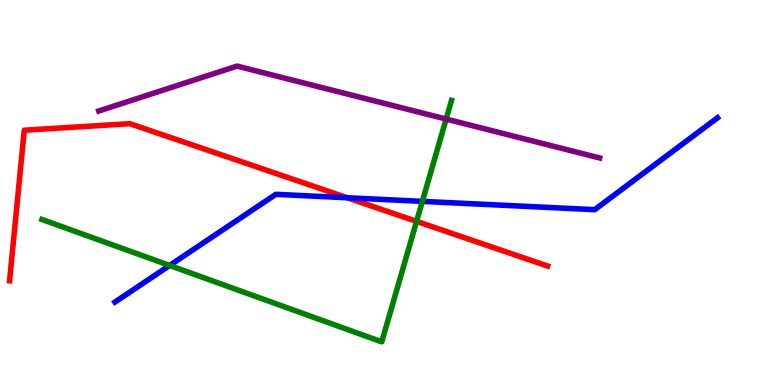[{'lines': ['blue', 'red'], 'intersections': [{'x': 4.48, 'y': 4.86}]}, {'lines': ['green', 'red'], 'intersections': [{'x': 5.38, 'y': 4.25}]}, {'lines': ['purple', 'red'], 'intersections': []}, {'lines': ['blue', 'green'], 'intersections': [{'x': 2.19, 'y': 3.11}, {'x': 5.45, 'y': 4.77}]}, {'lines': ['blue', 'purple'], 'intersections': []}, {'lines': ['green', 'purple'], 'intersections': [{'x': 5.76, 'y': 6.91}]}]